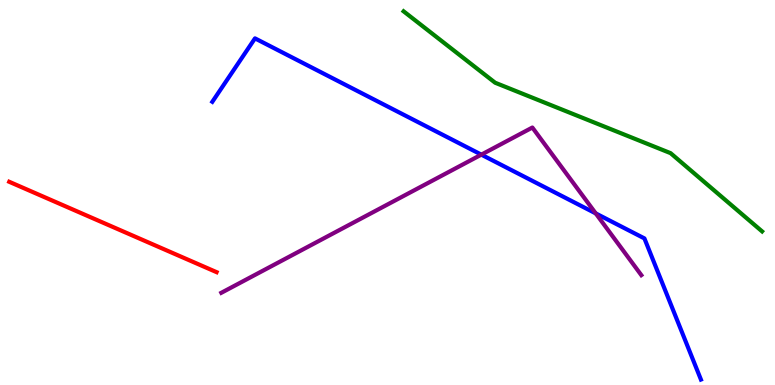[{'lines': ['blue', 'red'], 'intersections': []}, {'lines': ['green', 'red'], 'intersections': []}, {'lines': ['purple', 'red'], 'intersections': []}, {'lines': ['blue', 'green'], 'intersections': []}, {'lines': ['blue', 'purple'], 'intersections': [{'x': 6.21, 'y': 5.98}, {'x': 7.69, 'y': 4.46}]}, {'lines': ['green', 'purple'], 'intersections': []}]